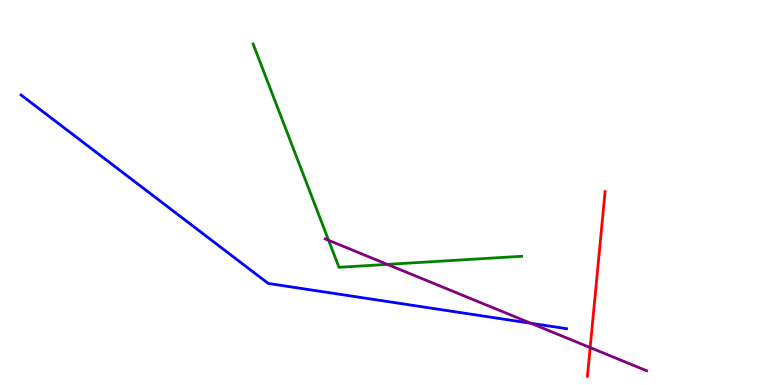[{'lines': ['blue', 'red'], 'intersections': []}, {'lines': ['green', 'red'], 'intersections': []}, {'lines': ['purple', 'red'], 'intersections': [{'x': 7.62, 'y': 0.972}]}, {'lines': ['blue', 'green'], 'intersections': []}, {'lines': ['blue', 'purple'], 'intersections': [{'x': 6.85, 'y': 1.6}]}, {'lines': ['green', 'purple'], 'intersections': [{'x': 4.24, 'y': 3.76}, {'x': 5.0, 'y': 3.13}]}]